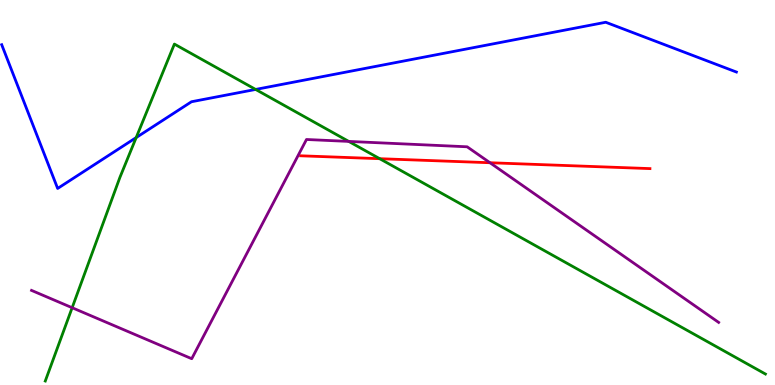[{'lines': ['blue', 'red'], 'intersections': []}, {'lines': ['green', 'red'], 'intersections': [{'x': 4.9, 'y': 5.88}]}, {'lines': ['purple', 'red'], 'intersections': [{'x': 6.32, 'y': 5.77}]}, {'lines': ['blue', 'green'], 'intersections': [{'x': 1.76, 'y': 6.43}, {'x': 3.3, 'y': 7.68}]}, {'lines': ['blue', 'purple'], 'intersections': []}, {'lines': ['green', 'purple'], 'intersections': [{'x': 0.931, 'y': 2.01}, {'x': 4.5, 'y': 6.33}]}]